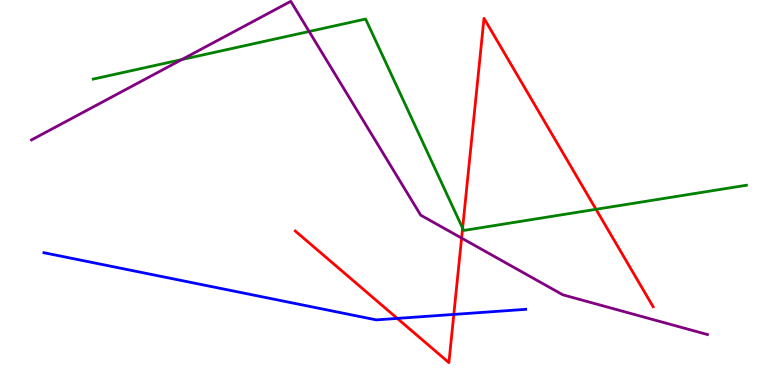[{'lines': ['blue', 'red'], 'intersections': [{'x': 5.13, 'y': 1.73}, {'x': 5.86, 'y': 1.83}]}, {'lines': ['green', 'red'], 'intersections': [{'x': 5.97, 'y': 4.07}, {'x': 7.69, 'y': 4.56}]}, {'lines': ['purple', 'red'], 'intersections': [{'x': 5.96, 'y': 3.82}]}, {'lines': ['blue', 'green'], 'intersections': []}, {'lines': ['blue', 'purple'], 'intersections': []}, {'lines': ['green', 'purple'], 'intersections': [{'x': 2.35, 'y': 8.45}, {'x': 3.99, 'y': 9.18}]}]